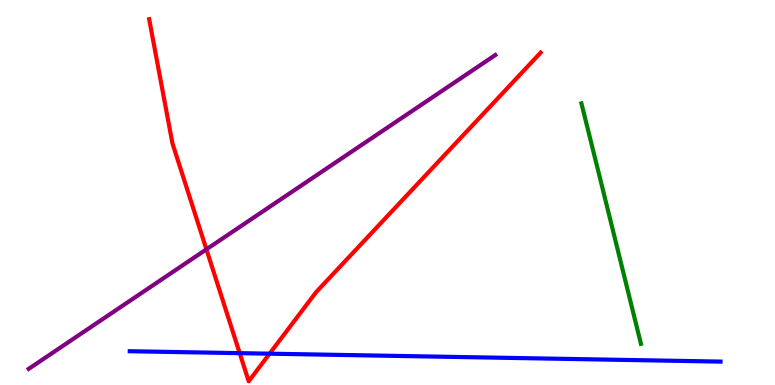[{'lines': ['blue', 'red'], 'intersections': [{'x': 3.09, 'y': 0.827}, {'x': 3.48, 'y': 0.813}]}, {'lines': ['green', 'red'], 'intersections': []}, {'lines': ['purple', 'red'], 'intersections': [{'x': 2.66, 'y': 3.52}]}, {'lines': ['blue', 'green'], 'intersections': []}, {'lines': ['blue', 'purple'], 'intersections': []}, {'lines': ['green', 'purple'], 'intersections': []}]